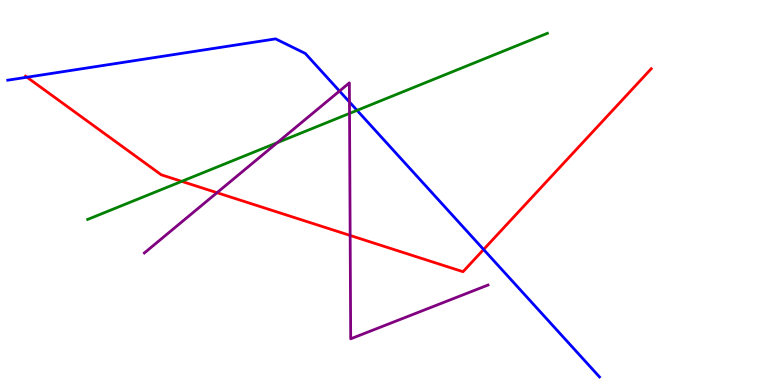[{'lines': ['blue', 'red'], 'intersections': [{'x': 0.348, 'y': 7.99}, {'x': 6.24, 'y': 3.52}]}, {'lines': ['green', 'red'], 'intersections': [{'x': 2.34, 'y': 5.29}]}, {'lines': ['purple', 'red'], 'intersections': [{'x': 2.8, 'y': 4.99}, {'x': 4.52, 'y': 3.88}]}, {'lines': ['blue', 'green'], 'intersections': [{'x': 4.61, 'y': 7.13}]}, {'lines': ['blue', 'purple'], 'intersections': [{'x': 4.38, 'y': 7.63}, {'x': 4.51, 'y': 7.35}]}, {'lines': ['green', 'purple'], 'intersections': [{'x': 3.58, 'y': 6.29}, {'x': 4.51, 'y': 7.05}]}]